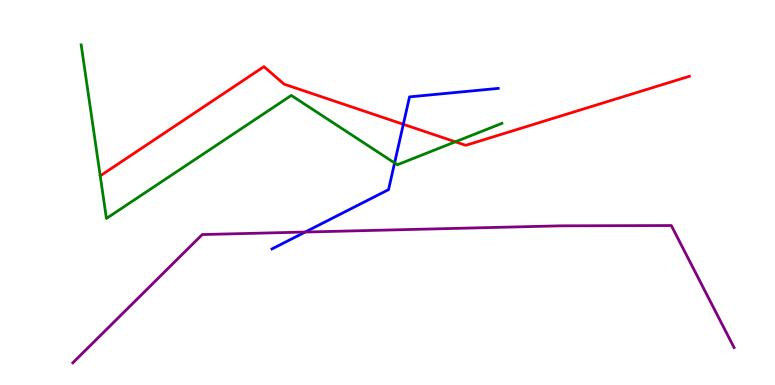[{'lines': ['blue', 'red'], 'intersections': [{'x': 5.2, 'y': 6.77}]}, {'lines': ['green', 'red'], 'intersections': [{'x': 5.88, 'y': 6.32}]}, {'lines': ['purple', 'red'], 'intersections': []}, {'lines': ['blue', 'green'], 'intersections': [{'x': 5.09, 'y': 5.77}]}, {'lines': ['blue', 'purple'], 'intersections': [{'x': 3.94, 'y': 3.97}]}, {'lines': ['green', 'purple'], 'intersections': []}]